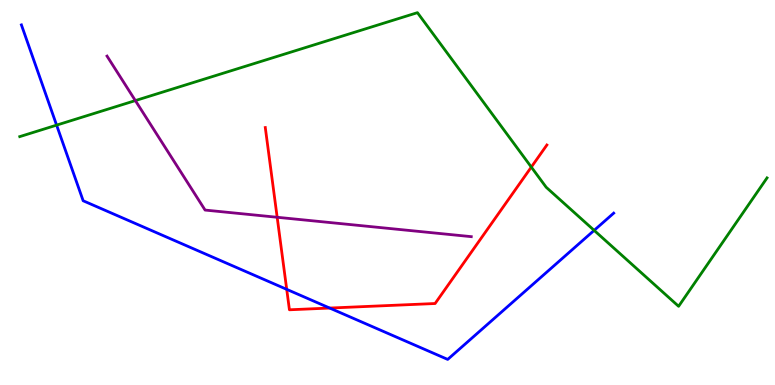[{'lines': ['blue', 'red'], 'intersections': [{'x': 3.7, 'y': 2.48}, {'x': 4.25, 'y': 2.0}]}, {'lines': ['green', 'red'], 'intersections': [{'x': 6.86, 'y': 5.66}]}, {'lines': ['purple', 'red'], 'intersections': [{'x': 3.58, 'y': 4.36}]}, {'lines': ['blue', 'green'], 'intersections': [{'x': 0.73, 'y': 6.75}, {'x': 7.67, 'y': 4.02}]}, {'lines': ['blue', 'purple'], 'intersections': []}, {'lines': ['green', 'purple'], 'intersections': [{'x': 1.75, 'y': 7.39}]}]